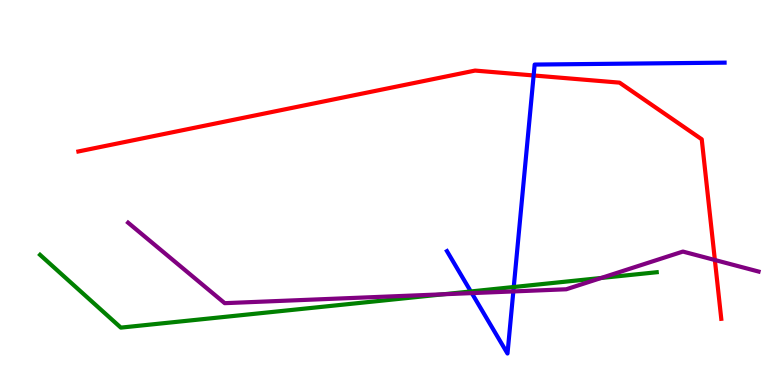[{'lines': ['blue', 'red'], 'intersections': [{'x': 6.89, 'y': 8.04}]}, {'lines': ['green', 'red'], 'intersections': []}, {'lines': ['purple', 'red'], 'intersections': [{'x': 9.22, 'y': 3.25}]}, {'lines': ['blue', 'green'], 'intersections': [{'x': 6.07, 'y': 2.43}, {'x': 6.63, 'y': 2.55}]}, {'lines': ['blue', 'purple'], 'intersections': [{'x': 6.09, 'y': 2.39}, {'x': 6.62, 'y': 2.43}]}, {'lines': ['green', 'purple'], 'intersections': [{'x': 5.72, 'y': 2.36}, {'x': 7.76, 'y': 2.78}]}]